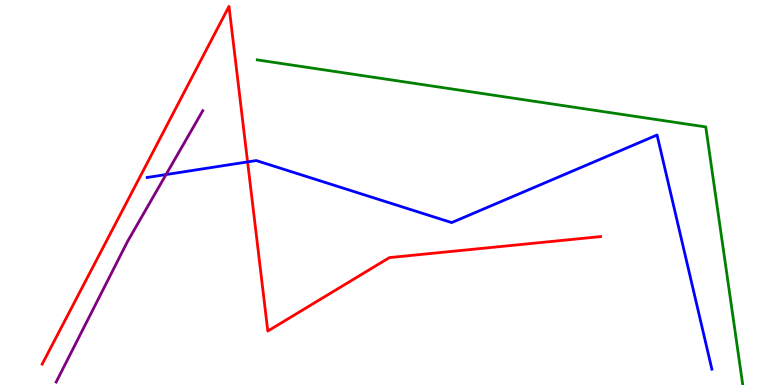[{'lines': ['blue', 'red'], 'intersections': [{'x': 3.19, 'y': 5.79}]}, {'lines': ['green', 'red'], 'intersections': []}, {'lines': ['purple', 'red'], 'intersections': []}, {'lines': ['blue', 'green'], 'intersections': []}, {'lines': ['blue', 'purple'], 'intersections': [{'x': 2.14, 'y': 5.47}]}, {'lines': ['green', 'purple'], 'intersections': []}]